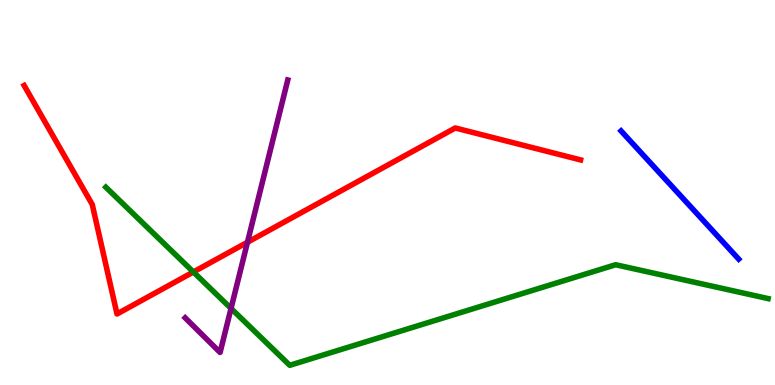[{'lines': ['blue', 'red'], 'intersections': []}, {'lines': ['green', 'red'], 'intersections': [{'x': 2.5, 'y': 2.94}]}, {'lines': ['purple', 'red'], 'intersections': [{'x': 3.19, 'y': 3.71}]}, {'lines': ['blue', 'green'], 'intersections': []}, {'lines': ['blue', 'purple'], 'intersections': []}, {'lines': ['green', 'purple'], 'intersections': [{'x': 2.98, 'y': 1.99}]}]